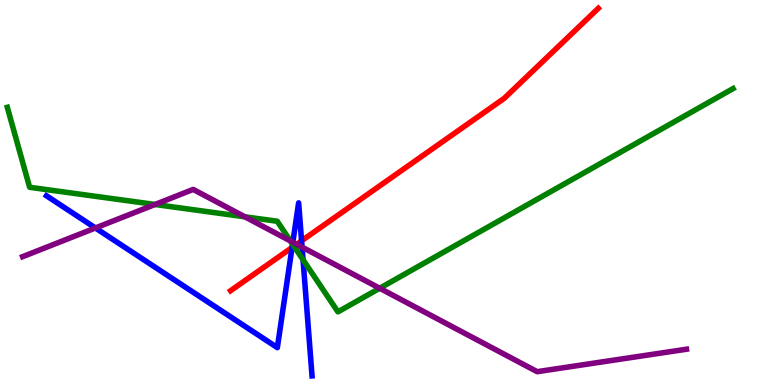[{'lines': ['blue', 'red'], 'intersections': [{'x': 3.77, 'y': 3.57}, {'x': 3.89, 'y': 3.75}]}, {'lines': ['green', 'red'], 'intersections': [{'x': 3.79, 'y': 3.61}]}, {'lines': ['purple', 'red'], 'intersections': [{'x': 3.83, 'y': 3.66}]}, {'lines': ['blue', 'green'], 'intersections': [{'x': 3.77, 'y': 3.66}, {'x': 3.91, 'y': 3.25}]}, {'lines': ['blue', 'purple'], 'intersections': [{'x': 1.23, 'y': 4.08}, {'x': 3.78, 'y': 3.71}, {'x': 3.9, 'y': 3.58}]}, {'lines': ['green', 'purple'], 'intersections': [{'x': 2.0, 'y': 4.69}, {'x': 3.16, 'y': 4.37}, {'x': 3.75, 'y': 3.74}, {'x': 4.9, 'y': 2.51}]}]